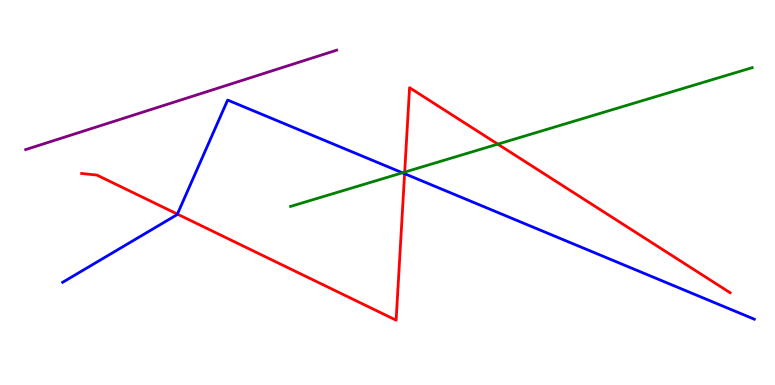[{'lines': ['blue', 'red'], 'intersections': [{'x': 2.29, 'y': 4.44}, {'x': 5.22, 'y': 5.49}]}, {'lines': ['green', 'red'], 'intersections': [{'x': 5.22, 'y': 5.53}, {'x': 6.42, 'y': 6.26}]}, {'lines': ['purple', 'red'], 'intersections': []}, {'lines': ['blue', 'green'], 'intersections': [{'x': 5.19, 'y': 5.51}]}, {'lines': ['blue', 'purple'], 'intersections': []}, {'lines': ['green', 'purple'], 'intersections': []}]